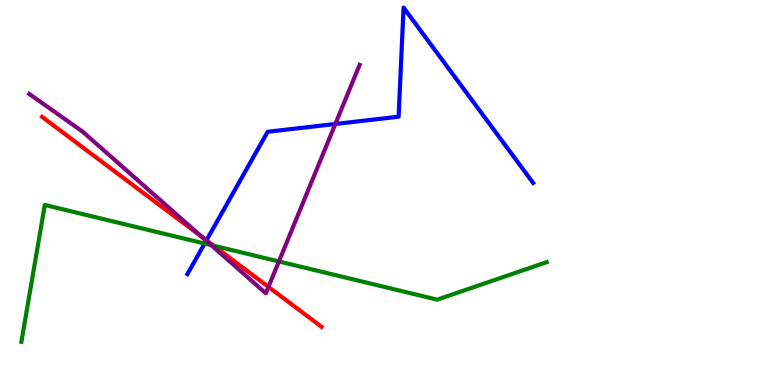[{'lines': ['blue', 'red'], 'intersections': [{'x': 2.66, 'y': 3.76}]}, {'lines': ['green', 'red'], 'intersections': [{'x': 2.76, 'y': 3.62}]}, {'lines': ['purple', 'red'], 'intersections': [{'x': 2.61, 'y': 3.84}, {'x': 3.46, 'y': 2.55}]}, {'lines': ['blue', 'green'], 'intersections': [{'x': 2.64, 'y': 3.67}]}, {'lines': ['blue', 'purple'], 'intersections': [{'x': 2.66, 'y': 3.75}, {'x': 4.33, 'y': 6.78}]}, {'lines': ['green', 'purple'], 'intersections': [{'x': 2.73, 'y': 3.63}, {'x': 3.6, 'y': 3.21}]}]